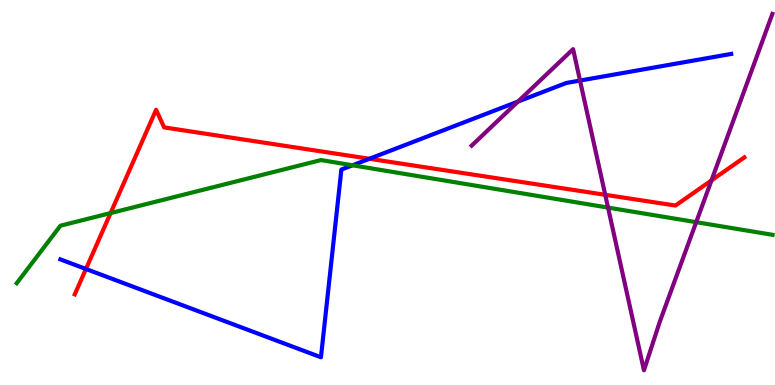[{'lines': ['blue', 'red'], 'intersections': [{'x': 1.11, 'y': 3.01}, {'x': 4.77, 'y': 5.88}]}, {'lines': ['green', 'red'], 'intersections': [{'x': 1.43, 'y': 4.47}]}, {'lines': ['purple', 'red'], 'intersections': [{'x': 7.81, 'y': 4.94}, {'x': 9.18, 'y': 5.32}]}, {'lines': ['blue', 'green'], 'intersections': [{'x': 4.55, 'y': 5.71}]}, {'lines': ['blue', 'purple'], 'intersections': [{'x': 6.68, 'y': 7.36}, {'x': 7.48, 'y': 7.91}]}, {'lines': ['green', 'purple'], 'intersections': [{'x': 7.85, 'y': 4.61}, {'x': 8.98, 'y': 4.23}]}]